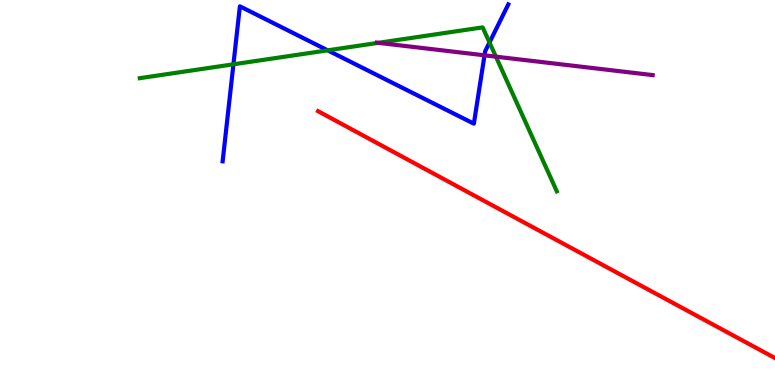[{'lines': ['blue', 'red'], 'intersections': []}, {'lines': ['green', 'red'], 'intersections': []}, {'lines': ['purple', 'red'], 'intersections': []}, {'lines': ['blue', 'green'], 'intersections': [{'x': 3.01, 'y': 8.33}, {'x': 4.23, 'y': 8.69}, {'x': 6.32, 'y': 8.9}]}, {'lines': ['blue', 'purple'], 'intersections': [{'x': 6.25, 'y': 8.56}]}, {'lines': ['green', 'purple'], 'intersections': [{'x': 4.88, 'y': 8.89}, {'x': 6.4, 'y': 8.53}]}]